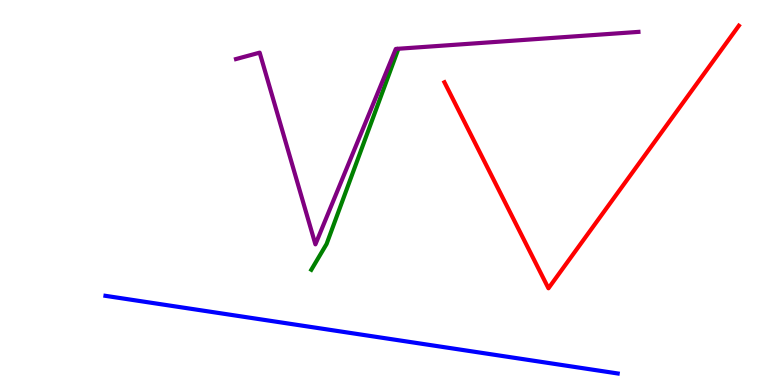[{'lines': ['blue', 'red'], 'intersections': []}, {'lines': ['green', 'red'], 'intersections': []}, {'lines': ['purple', 'red'], 'intersections': []}, {'lines': ['blue', 'green'], 'intersections': []}, {'lines': ['blue', 'purple'], 'intersections': []}, {'lines': ['green', 'purple'], 'intersections': []}]